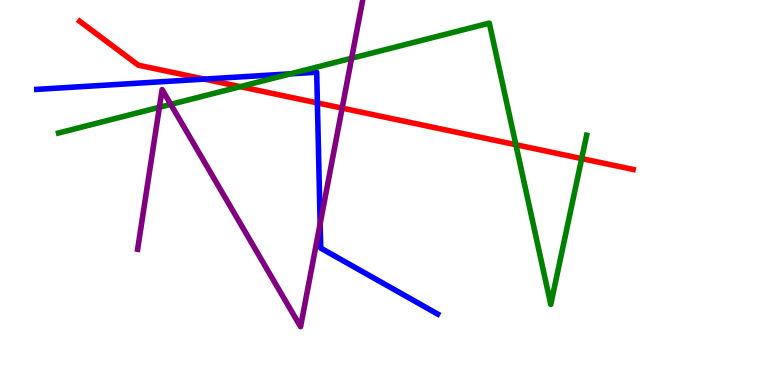[{'lines': ['blue', 'red'], 'intersections': [{'x': 2.64, 'y': 7.95}, {'x': 4.1, 'y': 7.33}]}, {'lines': ['green', 'red'], 'intersections': [{'x': 3.1, 'y': 7.75}, {'x': 6.66, 'y': 6.24}, {'x': 7.51, 'y': 5.88}]}, {'lines': ['purple', 'red'], 'intersections': [{'x': 4.41, 'y': 7.19}]}, {'lines': ['blue', 'green'], 'intersections': [{'x': 3.75, 'y': 8.08}]}, {'lines': ['blue', 'purple'], 'intersections': [{'x': 4.13, 'y': 4.19}]}, {'lines': ['green', 'purple'], 'intersections': [{'x': 2.06, 'y': 7.21}, {'x': 2.2, 'y': 7.29}, {'x': 4.54, 'y': 8.49}]}]